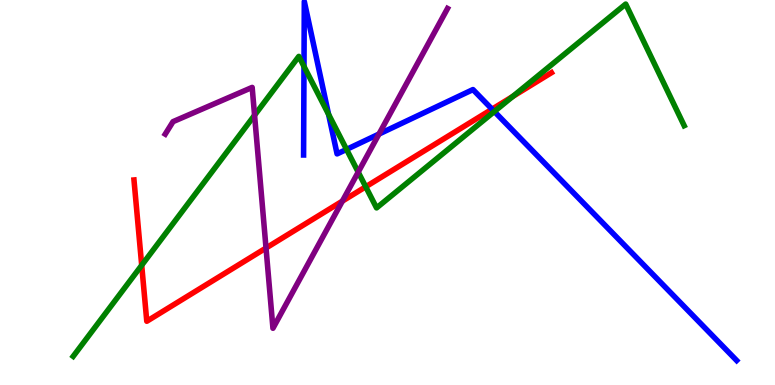[{'lines': ['blue', 'red'], 'intersections': [{'x': 6.35, 'y': 7.16}]}, {'lines': ['green', 'red'], 'intersections': [{'x': 1.83, 'y': 3.11}, {'x': 4.72, 'y': 5.15}, {'x': 6.62, 'y': 7.5}]}, {'lines': ['purple', 'red'], 'intersections': [{'x': 3.43, 'y': 3.56}, {'x': 4.42, 'y': 4.78}]}, {'lines': ['blue', 'green'], 'intersections': [{'x': 3.92, 'y': 8.27}, {'x': 4.24, 'y': 7.03}, {'x': 4.47, 'y': 6.12}, {'x': 6.38, 'y': 7.1}]}, {'lines': ['blue', 'purple'], 'intersections': [{'x': 4.89, 'y': 6.52}]}, {'lines': ['green', 'purple'], 'intersections': [{'x': 3.28, 'y': 7.01}, {'x': 4.62, 'y': 5.53}]}]